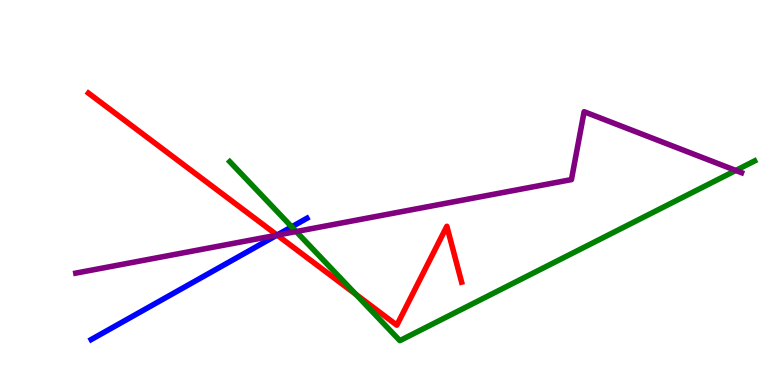[{'lines': ['blue', 'red'], 'intersections': [{'x': 3.58, 'y': 3.89}]}, {'lines': ['green', 'red'], 'intersections': [{'x': 4.59, 'y': 2.35}]}, {'lines': ['purple', 'red'], 'intersections': [{'x': 3.58, 'y': 3.89}]}, {'lines': ['blue', 'green'], 'intersections': [{'x': 3.76, 'y': 4.11}]}, {'lines': ['blue', 'purple'], 'intersections': [{'x': 3.57, 'y': 3.89}]}, {'lines': ['green', 'purple'], 'intersections': [{'x': 3.82, 'y': 3.99}, {'x': 9.49, 'y': 5.57}]}]